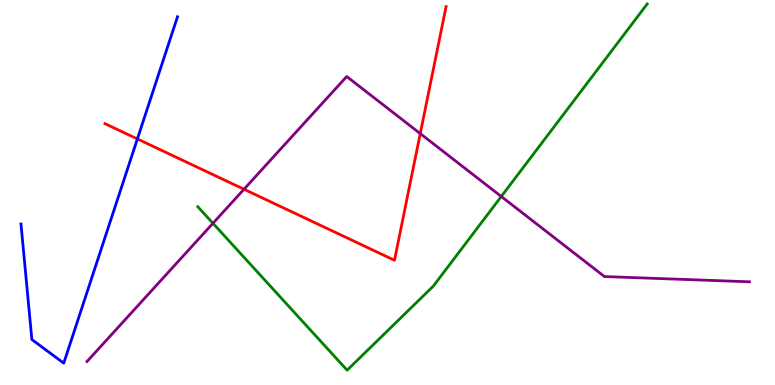[{'lines': ['blue', 'red'], 'intersections': [{'x': 1.77, 'y': 6.39}]}, {'lines': ['green', 'red'], 'intersections': []}, {'lines': ['purple', 'red'], 'intersections': [{'x': 3.15, 'y': 5.08}, {'x': 5.42, 'y': 6.53}]}, {'lines': ['blue', 'green'], 'intersections': []}, {'lines': ['blue', 'purple'], 'intersections': []}, {'lines': ['green', 'purple'], 'intersections': [{'x': 2.75, 'y': 4.2}, {'x': 6.47, 'y': 4.9}]}]